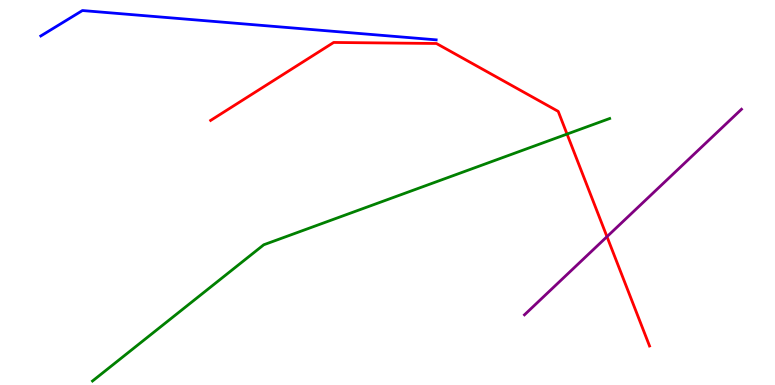[{'lines': ['blue', 'red'], 'intersections': []}, {'lines': ['green', 'red'], 'intersections': [{'x': 7.32, 'y': 6.52}]}, {'lines': ['purple', 'red'], 'intersections': [{'x': 7.83, 'y': 3.85}]}, {'lines': ['blue', 'green'], 'intersections': []}, {'lines': ['blue', 'purple'], 'intersections': []}, {'lines': ['green', 'purple'], 'intersections': []}]